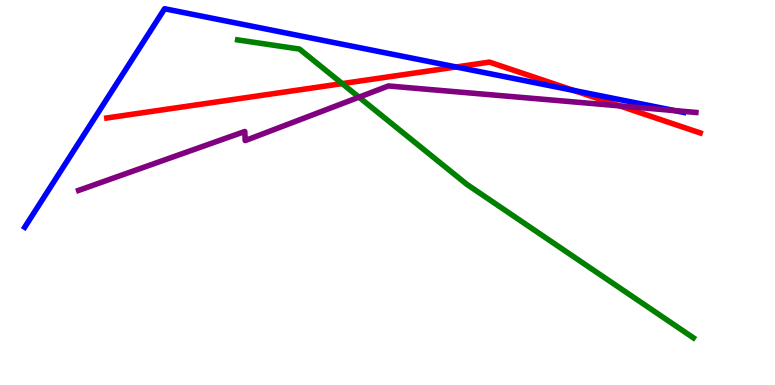[{'lines': ['blue', 'red'], 'intersections': [{'x': 5.89, 'y': 8.26}, {'x': 7.4, 'y': 7.65}]}, {'lines': ['green', 'red'], 'intersections': [{'x': 4.42, 'y': 7.83}]}, {'lines': ['purple', 'red'], 'intersections': [{'x': 8.0, 'y': 7.25}]}, {'lines': ['blue', 'green'], 'intersections': []}, {'lines': ['blue', 'purple'], 'intersections': [{'x': 8.71, 'y': 7.13}]}, {'lines': ['green', 'purple'], 'intersections': [{'x': 4.63, 'y': 7.48}]}]